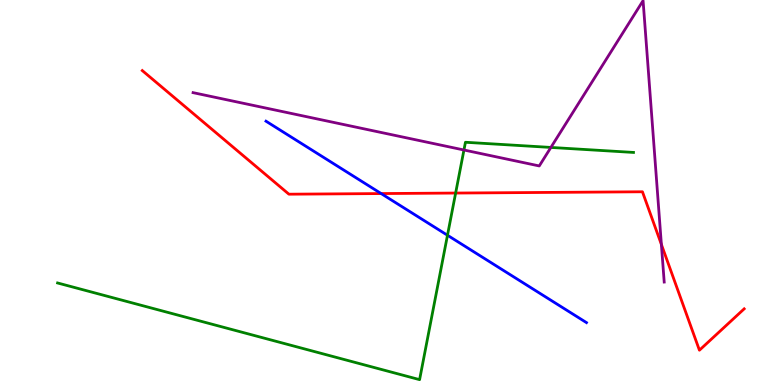[{'lines': ['blue', 'red'], 'intersections': [{'x': 4.92, 'y': 4.97}]}, {'lines': ['green', 'red'], 'intersections': [{'x': 5.88, 'y': 4.99}]}, {'lines': ['purple', 'red'], 'intersections': [{'x': 8.53, 'y': 3.65}]}, {'lines': ['blue', 'green'], 'intersections': [{'x': 5.77, 'y': 3.89}]}, {'lines': ['blue', 'purple'], 'intersections': []}, {'lines': ['green', 'purple'], 'intersections': [{'x': 5.99, 'y': 6.1}, {'x': 7.11, 'y': 6.17}]}]